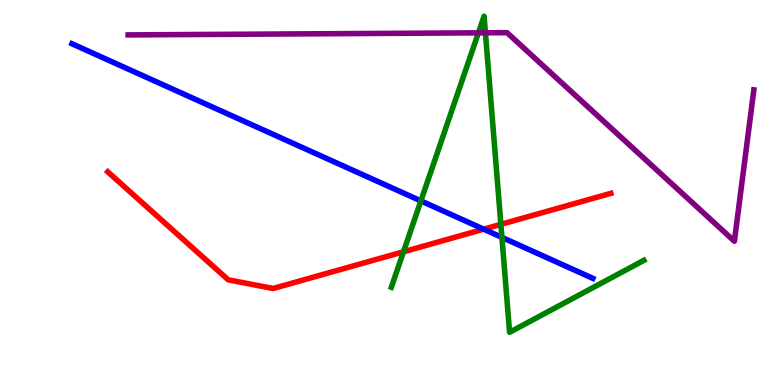[{'lines': ['blue', 'red'], 'intersections': [{'x': 6.24, 'y': 4.05}]}, {'lines': ['green', 'red'], 'intersections': [{'x': 5.21, 'y': 3.46}, {'x': 6.46, 'y': 4.17}]}, {'lines': ['purple', 'red'], 'intersections': []}, {'lines': ['blue', 'green'], 'intersections': [{'x': 5.43, 'y': 4.78}, {'x': 6.48, 'y': 3.83}]}, {'lines': ['blue', 'purple'], 'intersections': []}, {'lines': ['green', 'purple'], 'intersections': [{'x': 6.17, 'y': 9.15}, {'x': 6.26, 'y': 9.15}]}]